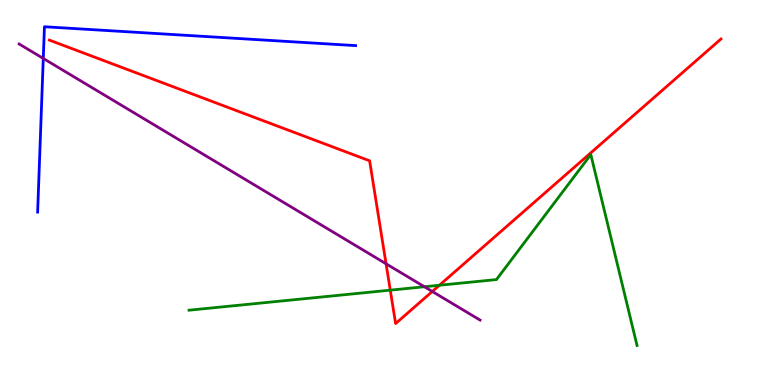[{'lines': ['blue', 'red'], 'intersections': []}, {'lines': ['green', 'red'], 'intersections': [{'x': 5.04, 'y': 2.46}, {'x': 5.67, 'y': 2.59}]}, {'lines': ['purple', 'red'], 'intersections': [{'x': 4.98, 'y': 3.15}, {'x': 5.58, 'y': 2.43}]}, {'lines': ['blue', 'green'], 'intersections': []}, {'lines': ['blue', 'purple'], 'intersections': [{'x': 0.558, 'y': 8.48}]}, {'lines': ['green', 'purple'], 'intersections': [{'x': 5.48, 'y': 2.55}]}]